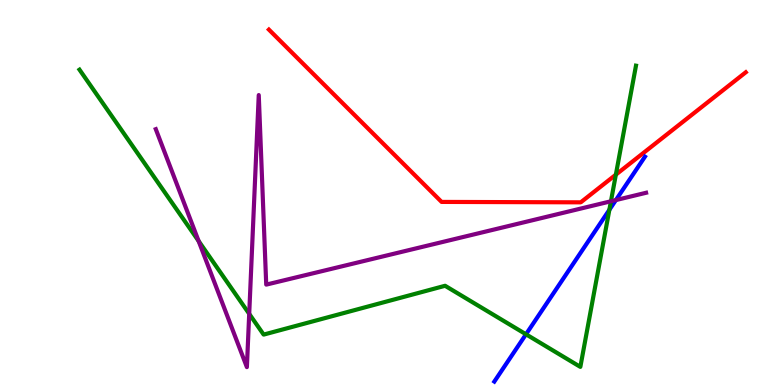[{'lines': ['blue', 'red'], 'intersections': []}, {'lines': ['green', 'red'], 'intersections': [{'x': 7.95, 'y': 5.46}]}, {'lines': ['purple', 'red'], 'intersections': []}, {'lines': ['blue', 'green'], 'intersections': [{'x': 6.79, 'y': 1.32}, {'x': 7.86, 'y': 4.55}]}, {'lines': ['blue', 'purple'], 'intersections': [{'x': 7.95, 'y': 4.8}]}, {'lines': ['green', 'purple'], 'intersections': [{'x': 2.56, 'y': 3.74}, {'x': 3.22, 'y': 1.85}, {'x': 7.88, 'y': 4.77}]}]